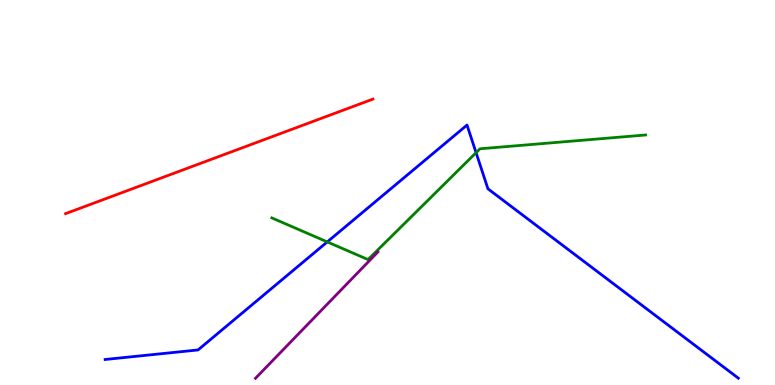[{'lines': ['blue', 'red'], 'intersections': []}, {'lines': ['green', 'red'], 'intersections': []}, {'lines': ['purple', 'red'], 'intersections': []}, {'lines': ['blue', 'green'], 'intersections': [{'x': 4.22, 'y': 3.72}, {'x': 6.14, 'y': 6.03}]}, {'lines': ['blue', 'purple'], 'intersections': []}, {'lines': ['green', 'purple'], 'intersections': []}]